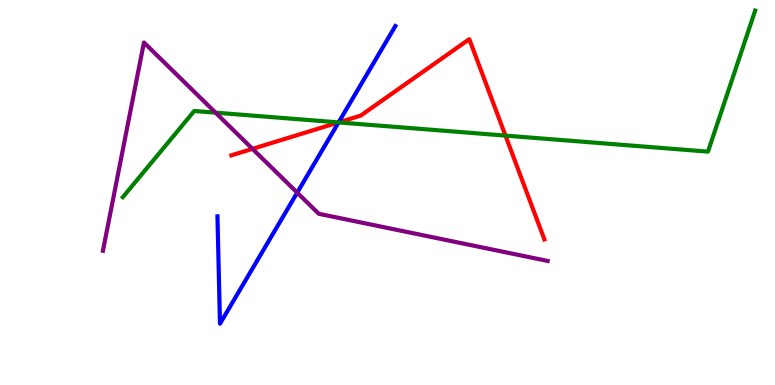[{'lines': ['blue', 'red'], 'intersections': [{'x': 4.37, 'y': 6.82}]}, {'lines': ['green', 'red'], 'intersections': [{'x': 4.37, 'y': 6.82}, {'x': 6.52, 'y': 6.48}]}, {'lines': ['purple', 'red'], 'intersections': [{'x': 3.26, 'y': 6.13}]}, {'lines': ['blue', 'green'], 'intersections': [{'x': 4.37, 'y': 6.82}]}, {'lines': ['blue', 'purple'], 'intersections': [{'x': 3.83, 'y': 5.0}]}, {'lines': ['green', 'purple'], 'intersections': [{'x': 2.78, 'y': 7.07}]}]